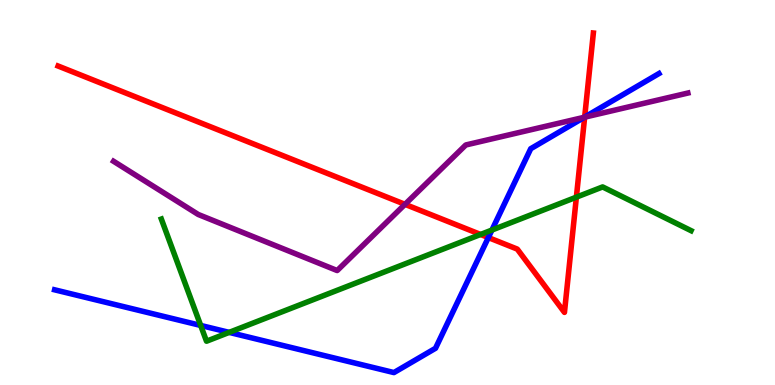[{'lines': ['blue', 'red'], 'intersections': [{'x': 6.3, 'y': 3.83}, {'x': 7.54, 'y': 6.96}]}, {'lines': ['green', 'red'], 'intersections': [{'x': 6.2, 'y': 3.91}, {'x': 7.44, 'y': 4.88}]}, {'lines': ['purple', 'red'], 'intersections': [{'x': 5.23, 'y': 4.69}, {'x': 7.54, 'y': 6.96}]}, {'lines': ['blue', 'green'], 'intersections': [{'x': 2.59, 'y': 1.55}, {'x': 2.96, 'y': 1.37}, {'x': 6.35, 'y': 4.02}]}, {'lines': ['blue', 'purple'], 'intersections': [{'x': 7.54, 'y': 6.96}]}, {'lines': ['green', 'purple'], 'intersections': []}]